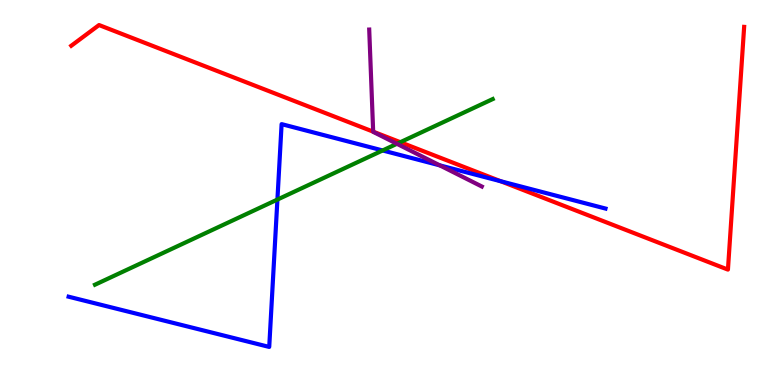[{'lines': ['blue', 'red'], 'intersections': [{'x': 6.46, 'y': 5.29}]}, {'lines': ['green', 'red'], 'intersections': [{'x': 5.17, 'y': 6.31}]}, {'lines': ['purple', 'red'], 'intersections': [{'x': 4.82, 'y': 6.58}]}, {'lines': ['blue', 'green'], 'intersections': [{'x': 3.58, 'y': 4.82}, {'x': 4.94, 'y': 6.09}]}, {'lines': ['blue', 'purple'], 'intersections': [{'x': 5.67, 'y': 5.7}]}, {'lines': ['green', 'purple'], 'intersections': [{'x': 5.12, 'y': 6.27}]}]